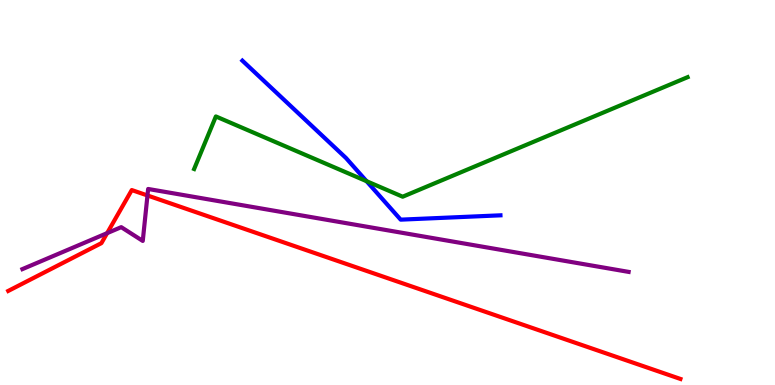[{'lines': ['blue', 'red'], 'intersections': []}, {'lines': ['green', 'red'], 'intersections': []}, {'lines': ['purple', 'red'], 'intersections': [{'x': 1.38, 'y': 3.94}, {'x': 1.9, 'y': 4.92}]}, {'lines': ['blue', 'green'], 'intersections': [{'x': 4.73, 'y': 5.29}]}, {'lines': ['blue', 'purple'], 'intersections': []}, {'lines': ['green', 'purple'], 'intersections': []}]